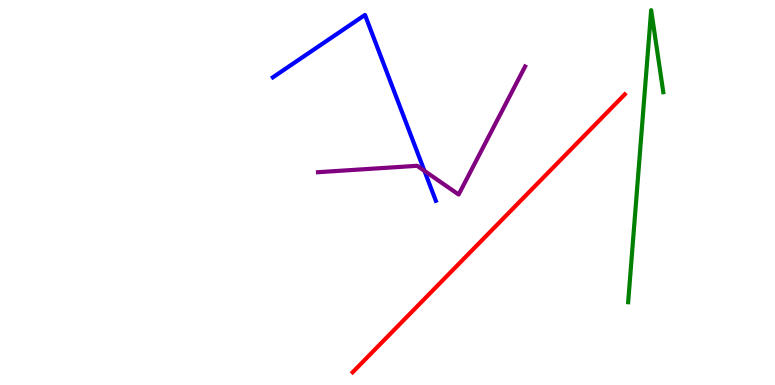[{'lines': ['blue', 'red'], 'intersections': []}, {'lines': ['green', 'red'], 'intersections': []}, {'lines': ['purple', 'red'], 'intersections': []}, {'lines': ['blue', 'green'], 'intersections': []}, {'lines': ['blue', 'purple'], 'intersections': [{'x': 5.48, 'y': 5.56}]}, {'lines': ['green', 'purple'], 'intersections': []}]